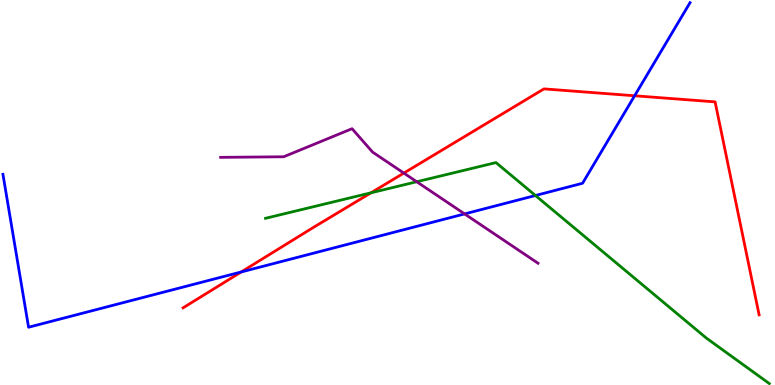[{'lines': ['blue', 'red'], 'intersections': [{'x': 3.11, 'y': 2.94}, {'x': 8.19, 'y': 7.51}]}, {'lines': ['green', 'red'], 'intersections': [{'x': 4.79, 'y': 4.99}]}, {'lines': ['purple', 'red'], 'intersections': [{'x': 5.21, 'y': 5.5}]}, {'lines': ['blue', 'green'], 'intersections': [{'x': 6.91, 'y': 4.92}]}, {'lines': ['blue', 'purple'], 'intersections': [{'x': 5.99, 'y': 4.44}]}, {'lines': ['green', 'purple'], 'intersections': [{'x': 5.38, 'y': 5.28}]}]